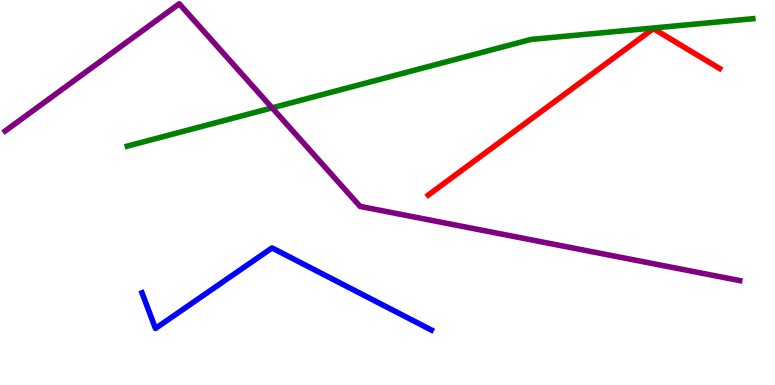[{'lines': ['blue', 'red'], 'intersections': []}, {'lines': ['green', 'red'], 'intersections': []}, {'lines': ['purple', 'red'], 'intersections': []}, {'lines': ['blue', 'green'], 'intersections': []}, {'lines': ['blue', 'purple'], 'intersections': []}, {'lines': ['green', 'purple'], 'intersections': [{'x': 3.51, 'y': 7.2}]}]